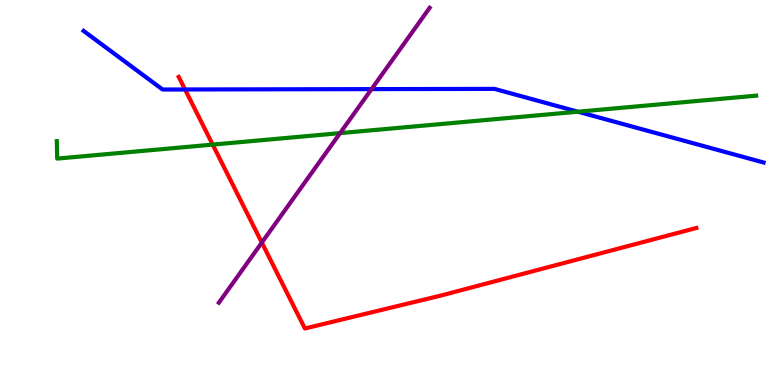[{'lines': ['blue', 'red'], 'intersections': [{'x': 2.39, 'y': 7.68}]}, {'lines': ['green', 'red'], 'intersections': [{'x': 2.74, 'y': 6.24}]}, {'lines': ['purple', 'red'], 'intersections': [{'x': 3.38, 'y': 3.7}]}, {'lines': ['blue', 'green'], 'intersections': [{'x': 7.46, 'y': 7.1}]}, {'lines': ['blue', 'purple'], 'intersections': [{'x': 4.79, 'y': 7.69}]}, {'lines': ['green', 'purple'], 'intersections': [{'x': 4.39, 'y': 6.54}]}]